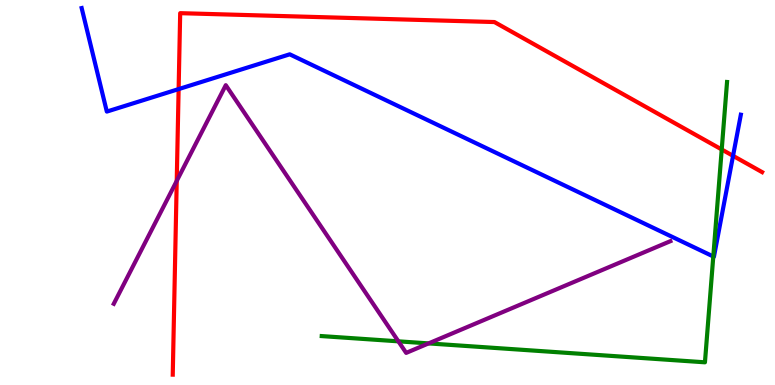[{'lines': ['blue', 'red'], 'intersections': [{'x': 2.3, 'y': 7.69}, {'x': 9.46, 'y': 5.95}]}, {'lines': ['green', 'red'], 'intersections': [{'x': 9.31, 'y': 6.12}]}, {'lines': ['purple', 'red'], 'intersections': [{'x': 2.28, 'y': 5.3}]}, {'lines': ['blue', 'green'], 'intersections': [{'x': 9.2, 'y': 3.34}]}, {'lines': ['blue', 'purple'], 'intersections': []}, {'lines': ['green', 'purple'], 'intersections': [{'x': 5.14, 'y': 1.13}, {'x': 5.53, 'y': 1.08}]}]